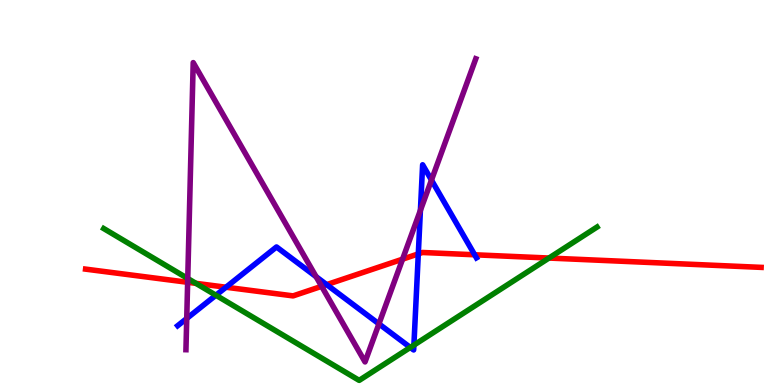[{'lines': ['blue', 'red'], 'intersections': [{'x': 2.92, 'y': 2.54}, {'x': 4.21, 'y': 2.61}, {'x': 5.4, 'y': 3.41}, {'x': 6.12, 'y': 3.38}]}, {'lines': ['green', 'red'], 'intersections': [{'x': 2.53, 'y': 2.64}, {'x': 7.08, 'y': 3.3}]}, {'lines': ['purple', 'red'], 'intersections': [{'x': 2.42, 'y': 2.67}, {'x': 4.15, 'y': 2.56}, {'x': 5.19, 'y': 3.27}]}, {'lines': ['blue', 'green'], 'intersections': [{'x': 2.79, 'y': 2.33}, {'x': 5.29, 'y': 0.976}, {'x': 5.34, 'y': 1.04}]}, {'lines': ['blue', 'purple'], 'intersections': [{'x': 2.41, 'y': 1.73}, {'x': 4.08, 'y': 2.81}, {'x': 4.89, 'y': 1.59}, {'x': 5.42, 'y': 4.54}, {'x': 5.57, 'y': 5.32}]}, {'lines': ['green', 'purple'], 'intersections': [{'x': 2.42, 'y': 2.77}]}]